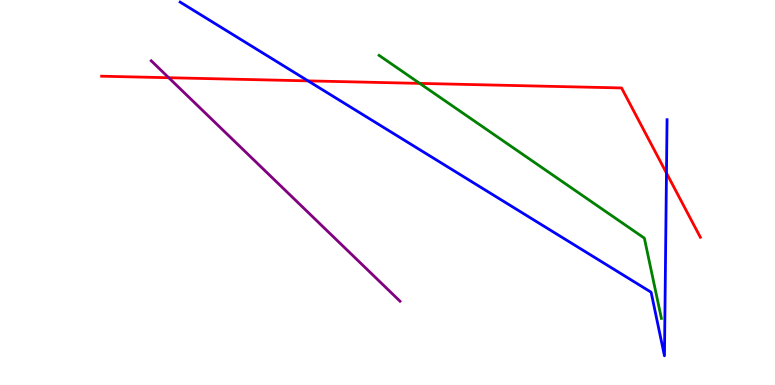[{'lines': ['blue', 'red'], 'intersections': [{'x': 3.97, 'y': 7.9}, {'x': 8.6, 'y': 5.5}]}, {'lines': ['green', 'red'], 'intersections': [{'x': 5.42, 'y': 7.83}]}, {'lines': ['purple', 'red'], 'intersections': [{'x': 2.18, 'y': 7.98}]}, {'lines': ['blue', 'green'], 'intersections': []}, {'lines': ['blue', 'purple'], 'intersections': []}, {'lines': ['green', 'purple'], 'intersections': []}]